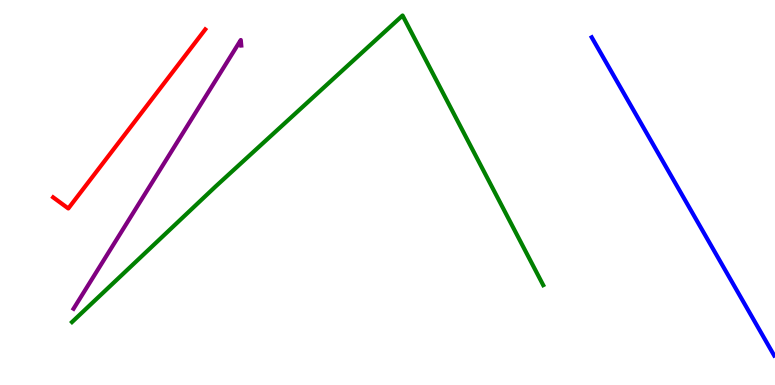[{'lines': ['blue', 'red'], 'intersections': []}, {'lines': ['green', 'red'], 'intersections': []}, {'lines': ['purple', 'red'], 'intersections': []}, {'lines': ['blue', 'green'], 'intersections': []}, {'lines': ['blue', 'purple'], 'intersections': []}, {'lines': ['green', 'purple'], 'intersections': []}]